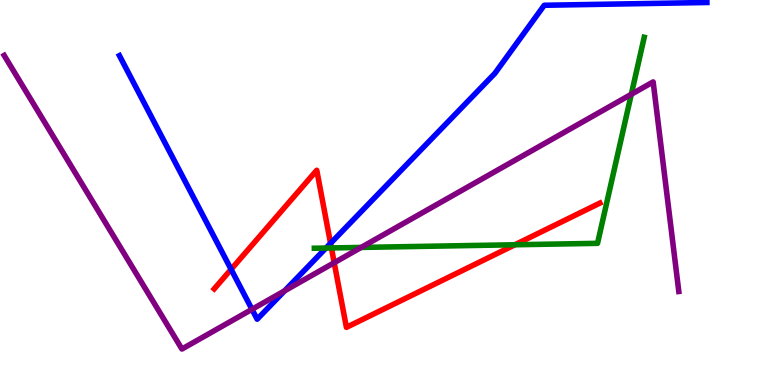[{'lines': ['blue', 'red'], 'intersections': [{'x': 2.98, 'y': 3.0}, {'x': 4.27, 'y': 3.68}]}, {'lines': ['green', 'red'], 'intersections': [{'x': 4.28, 'y': 3.56}, {'x': 6.64, 'y': 3.64}]}, {'lines': ['purple', 'red'], 'intersections': [{'x': 4.31, 'y': 3.18}]}, {'lines': ['blue', 'green'], 'intersections': [{'x': 4.21, 'y': 3.56}]}, {'lines': ['blue', 'purple'], 'intersections': [{'x': 3.25, 'y': 1.97}, {'x': 3.67, 'y': 2.45}]}, {'lines': ['green', 'purple'], 'intersections': [{'x': 4.66, 'y': 3.57}, {'x': 8.15, 'y': 7.55}]}]